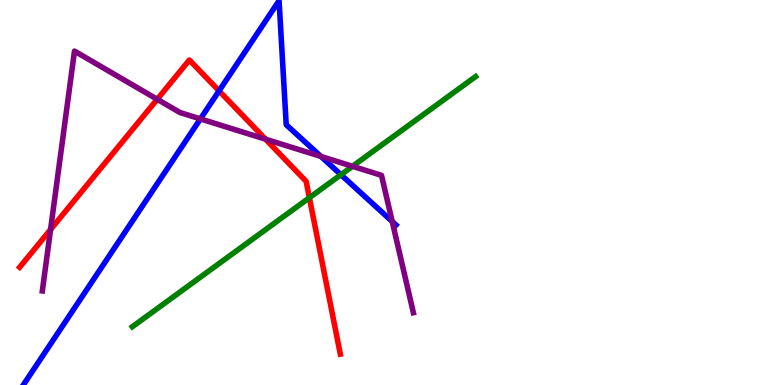[{'lines': ['blue', 'red'], 'intersections': [{'x': 2.83, 'y': 7.64}]}, {'lines': ['green', 'red'], 'intersections': [{'x': 3.99, 'y': 4.86}]}, {'lines': ['purple', 'red'], 'intersections': [{'x': 0.652, 'y': 4.04}, {'x': 2.03, 'y': 7.42}, {'x': 3.43, 'y': 6.38}]}, {'lines': ['blue', 'green'], 'intersections': [{'x': 4.4, 'y': 5.46}]}, {'lines': ['blue', 'purple'], 'intersections': [{'x': 2.59, 'y': 6.91}, {'x': 4.14, 'y': 5.94}, {'x': 5.06, 'y': 4.25}]}, {'lines': ['green', 'purple'], 'intersections': [{'x': 4.55, 'y': 5.68}]}]